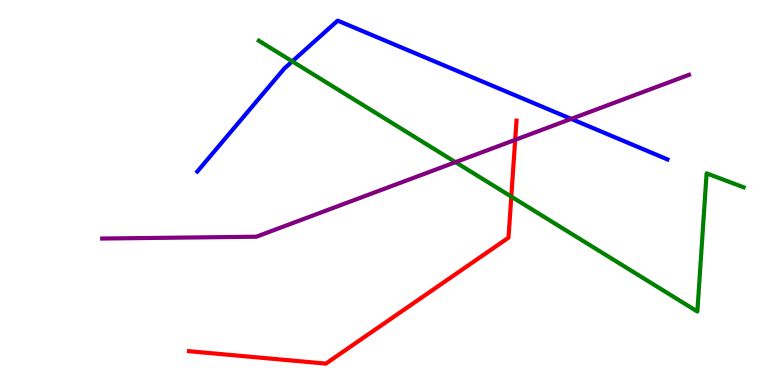[{'lines': ['blue', 'red'], 'intersections': []}, {'lines': ['green', 'red'], 'intersections': [{'x': 6.6, 'y': 4.89}]}, {'lines': ['purple', 'red'], 'intersections': [{'x': 6.65, 'y': 6.37}]}, {'lines': ['blue', 'green'], 'intersections': [{'x': 3.77, 'y': 8.41}]}, {'lines': ['blue', 'purple'], 'intersections': [{'x': 7.37, 'y': 6.91}]}, {'lines': ['green', 'purple'], 'intersections': [{'x': 5.88, 'y': 5.79}]}]